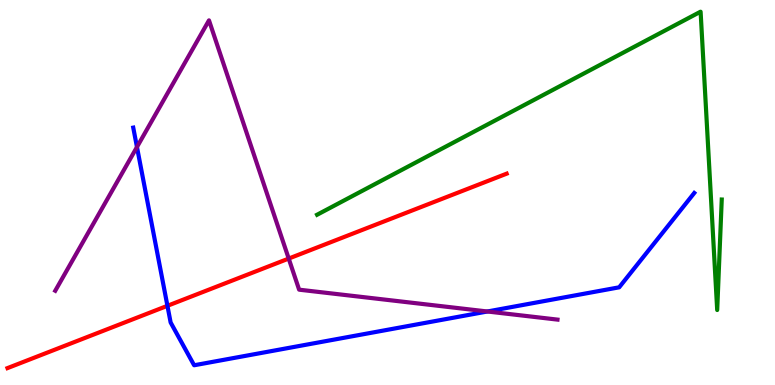[{'lines': ['blue', 'red'], 'intersections': [{'x': 2.16, 'y': 2.06}]}, {'lines': ['green', 'red'], 'intersections': []}, {'lines': ['purple', 'red'], 'intersections': [{'x': 3.73, 'y': 3.28}]}, {'lines': ['blue', 'green'], 'intersections': []}, {'lines': ['blue', 'purple'], 'intersections': [{'x': 1.77, 'y': 6.18}, {'x': 6.29, 'y': 1.91}]}, {'lines': ['green', 'purple'], 'intersections': []}]